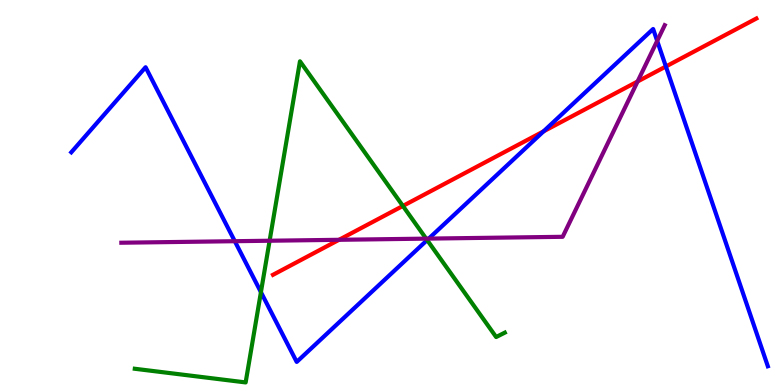[{'lines': ['blue', 'red'], 'intersections': [{'x': 7.01, 'y': 6.59}, {'x': 8.59, 'y': 8.27}]}, {'lines': ['green', 'red'], 'intersections': [{'x': 5.2, 'y': 4.65}]}, {'lines': ['purple', 'red'], 'intersections': [{'x': 4.37, 'y': 3.77}, {'x': 8.23, 'y': 7.88}]}, {'lines': ['blue', 'green'], 'intersections': [{'x': 3.37, 'y': 2.41}, {'x': 5.51, 'y': 3.76}]}, {'lines': ['blue', 'purple'], 'intersections': [{'x': 3.03, 'y': 3.74}, {'x': 5.53, 'y': 3.8}, {'x': 8.48, 'y': 8.94}]}, {'lines': ['green', 'purple'], 'intersections': [{'x': 3.48, 'y': 3.75}, {'x': 5.5, 'y': 3.8}]}]